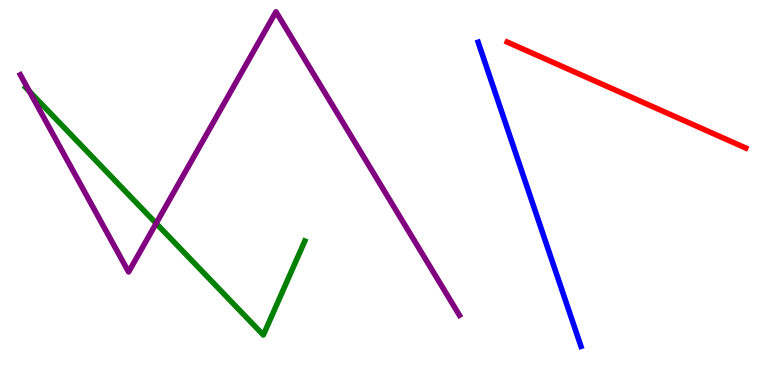[{'lines': ['blue', 'red'], 'intersections': []}, {'lines': ['green', 'red'], 'intersections': []}, {'lines': ['purple', 'red'], 'intersections': []}, {'lines': ['blue', 'green'], 'intersections': []}, {'lines': ['blue', 'purple'], 'intersections': []}, {'lines': ['green', 'purple'], 'intersections': [{'x': 0.38, 'y': 7.62}, {'x': 2.01, 'y': 4.2}]}]